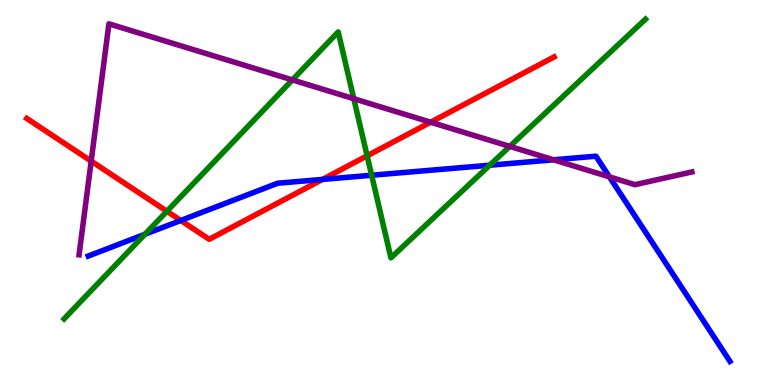[{'lines': ['blue', 'red'], 'intersections': [{'x': 2.33, 'y': 4.27}, {'x': 4.16, 'y': 5.34}]}, {'lines': ['green', 'red'], 'intersections': [{'x': 2.15, 'y': 4.51}, {'x': 4.74, 'y': 5.95}]}, {'lines': ['purple', 'red'], 'intersections': [{'x': 1.18, 'y': 5.81}, {'x': 5.56, 'y': 6.83}]}, {'lines': ['blue', 'green'], 'intersections': [{'x': 1.87, 'y': 3.92}, {'x': 4.8, 'y': 5.45}, {'x': 6.32, 'y': 5.71}]}, {'lines': ['blue', 'purple'], 'intersections': [{'x': 7.14, 'y': 5.85}, {'x': 7.86, 'y': 5.41}]}, {'lines': ['green', 'purple'], 'intersections': [{'x': 3.77, 'y': 7.92}, {'x': 4.57, 'y': 7.44}, {'x': 6.58, 'y': 6.2}]}]